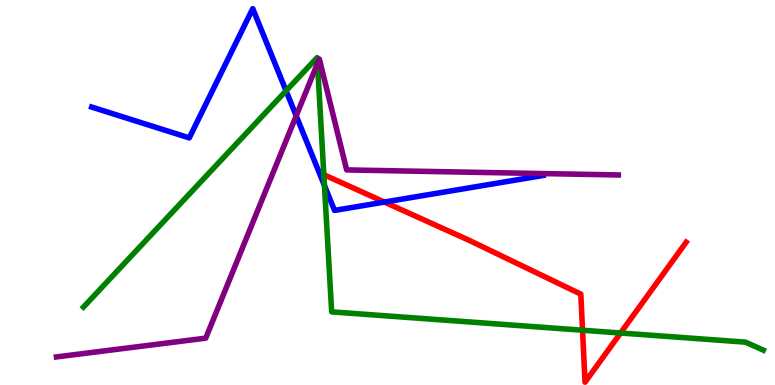[{'lines': ['blue', 'red'], 'intersections': [{'x': 4.96, 'y': 4.75}]}, {'lines': ['green', 'red'], 'intersections': [{'x': 7.52, 'y': 1.42}, {'x': 8.01, 'y': 1.35}]}, {'lines': ['purple', 'red'], 'intersections': []}, {'lines': ['blue', 'green'], 'intersections': [{'x': 3.69, 'y': 7.64}, {'x': 4.19, 'y': 5.18}]}, {'lines': ['blue', 'purple'], 'intersections': [{'x': 3.82, 'y': 6.99}]}, {'lines': ['green', 'purple'], 'intersections': [{'x': 4.1, 'y': 8.35}]}]